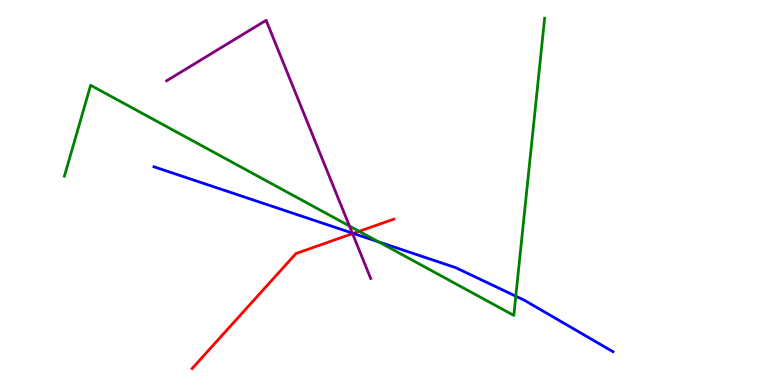[{'lines': ['blue', 'red'], 'intersections': [{'x': 4.56, 'y': 3.94}]}, {'lines': ['green', 'red'], 'intersections': [{'x': 4.63, 'y': 3.99}]}, {'lines': ['purple', 'red'], 'intersections': [{'x': 4.55, 'y': 3.93}]}, {'lines': ['blue', 'green'], 'intersections': [{'x': 4.89, 'y': 3.72}, {'x': 6.66, 'y': 2.31}]}, {'lines': ['blue', 'purple'], 'intersections': [{'x': 4.55, 'y': 3.95}]}, {'lines': ['green', 'purple'], 'intersections': [{'x': 4.51, 'y': 4.13}]}]